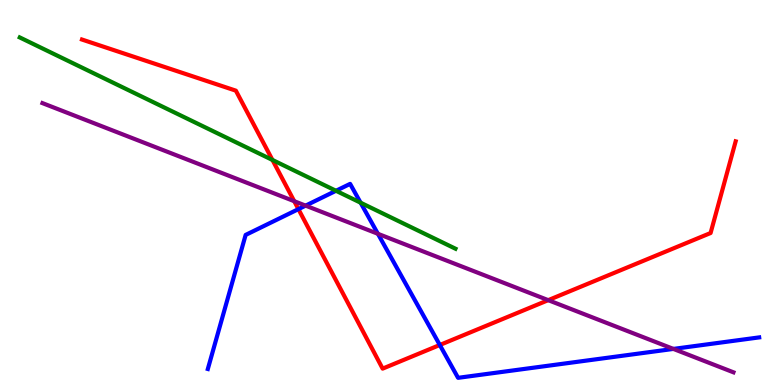[{'lines': ['blue', 'red'], 'intersections': [{'x': 3.85, 'y': 4.57}, {'x': 5.67, 'y': 1.04}]}, {'lines': ['green', 'red'], 'intersections': [{'x': 3.52, 'y': 5.85}]}, {'lines': ['purple', 'red'], 'intersections': [{'x': 3.8, 'y': 4.77}, {'x': 7.07, 'y': 2.2}]}, {'lines': ['blue', 'green'], 'intersections': [{'x': 4.34, 'y': 5.04}, {'x': 4.65, 'y': 4.73}]}, {'lines': ['blue', 'purple'], 'intersections': [{'x': 3.94, 'y': 4.66}, {'x': 4.88, 'y': 3.93}, {'x': 8.69, 'y': 0.937}]}, {'lines': ['green', 'purple'], 'intersections': []}]